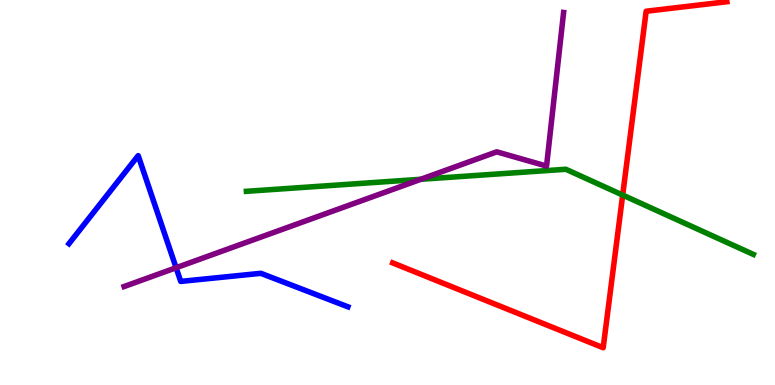[{'lines': ['blue', 'red'], 'intersections': []}, {'lines': ['green', 'red'], 'intersections': [{'x': 8.03, 'y': 4.93}]}, {'lines': ['purple', 'red'], 'intersections': []}, {'lines': ['blue', 'green'], 'intersections': []}, {'lines': ['blue', 'purple'], 'intersections': [{'x': 2.27, 'y': 3.05}]}, {'lines': ['green', 'purple'], 'intersections': [{'x': 5.43, 'y': 5.34}]}]